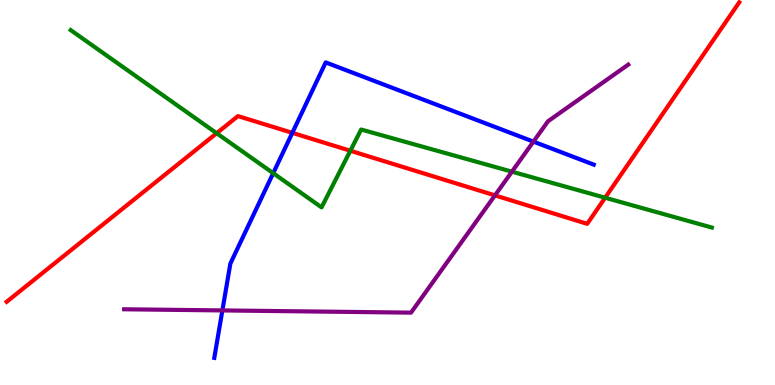[{'lines': ['blue', 'red'], 'intersections': [{'x': 3.77, 'y': 6.55}]}, {'lines': ['green', 'red'], 'intersections': [{'x': 2.8, 'y': 6.54}, {'x': 4.52, 'y': 6.08}, {'x': 7.81, 'y': 4.86}]}, {'lines': ['purple', 'red'], 'intersections': [{'x': 6.39, 'y': 4.93}]}, {'lines': ['blue', 'green'], 'intersections': [{'x': 3.53, 'y': 5.5}]}, {'lines': ['blue', 'purple'], 'intersections': [{'x': 2.87, 'y': 1.94}, {'x': 6.88, 'y': 6.32}]}, {'lines': ['green', 'purple'], 'intersections': [{'x': 6.61, 'y': 5.54}]}]